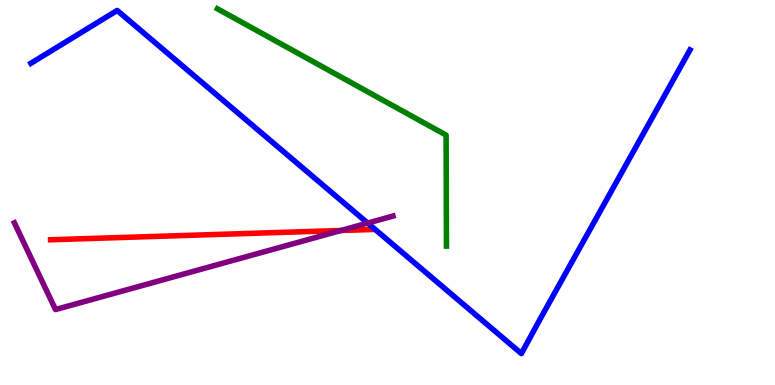[{'lines': ['blue', 'red'], 'intersections': []}, {'lines': ['green', 'red'], 'intersections': []}, {'lines': ['purple', 'red'], 'intersections': [{'x': 4.4, 'y': 4.01}]}, {'lines': ['blue', 'green'], 'intersections': []}, {'lines': ['blue', 'purple'], 'intersections': [{'x': 4.74, 'y': 4.21}]}, {'lines': ['green', 'purple'], 'intersections': []}]